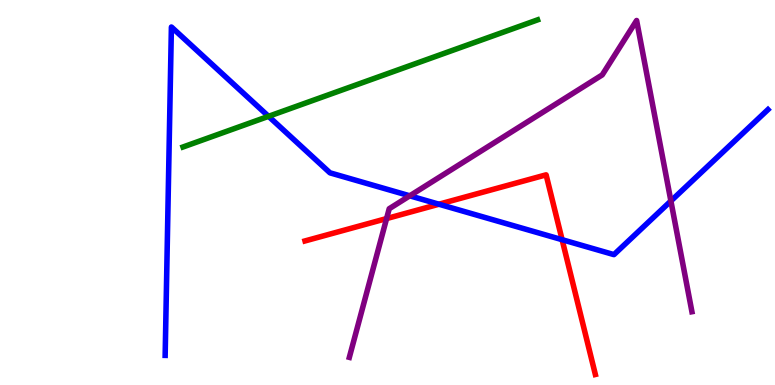[{'lines': ['blue', 'red'], 'intersections': [{'x': 5.66, 'y': 4.7}, {'x': 7.25, 'y': 3.77}]}, {'lines': ['green', 'red'], 'intersections': []}, {'lines': ['purple', 'red'], 'intersections': [{'x': 4.99, 'y': 4.32}]}, {'lines': ['blue', 'green'], 'intersections': [{'x': 3.47, 'y': 6.98}]}, {'lines': ['blue', 'purple'], 'intersections': [{'x': 5.29, 'y': 4.91}, {'x': 8.66, 'y': 4.78}]}, {'lines': ['green', 'purple'], 'intersections': []}]